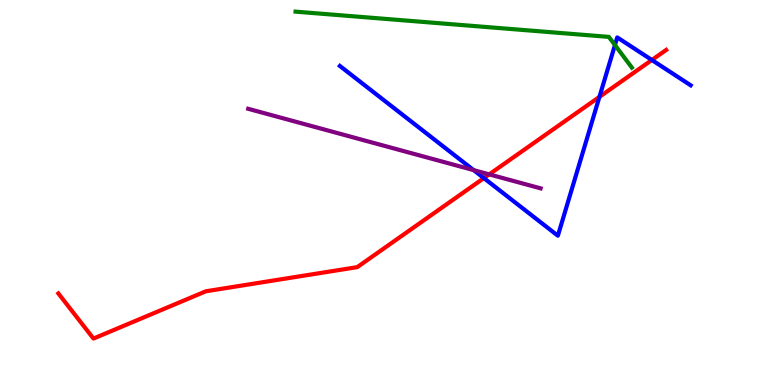[{'lines': ['blue', 'red'], 'intersections': [{'x': 6.24, 'y': 5.37}, {'x': 7.73, 'y': 7.48}, {'x': 8.41, 'y': 8.44}]}, {'lines': ['green', 'red'], 'intersections': []}, {'lines': ['purple', 'red'], 'intersections': [{'x': 6.31, 'y': 5.47}]}, {'lines': ['blue', 'green'], 'intersections': [{'x': 7.93, 'y': 8.83}]}, {'lines': ['blue', 'purple'], 'intersections': [{'x': 6.11, 'y': 5.58}]}, {'lines': ['green', 'purple'], 'intersections': []}]